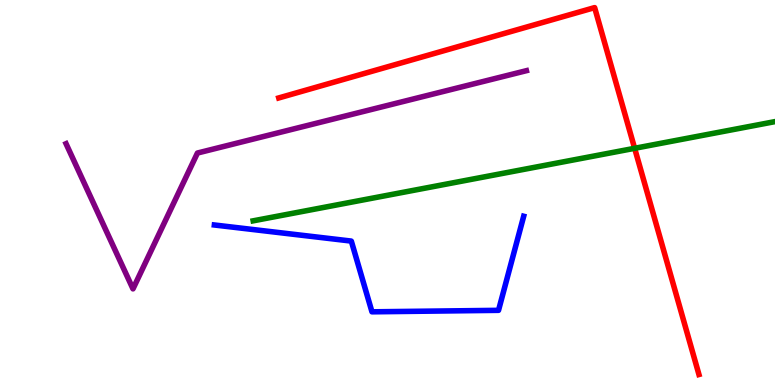[{'lines': ['blue', 'red'], 'intersections': []}, {'lines': ['green', 'red'], 'intersections': [{'x': 8.19, 'y': 6.15}]}, {'lines': ['purple', 'red'], 'intersections': []}, {'lines': ['blue', 'green'], 'intersections': []}, {'lines': ['blue', 'purple'], 'intersections': []}, {'lines': ['green', 'purple'], 'intersections': []}]